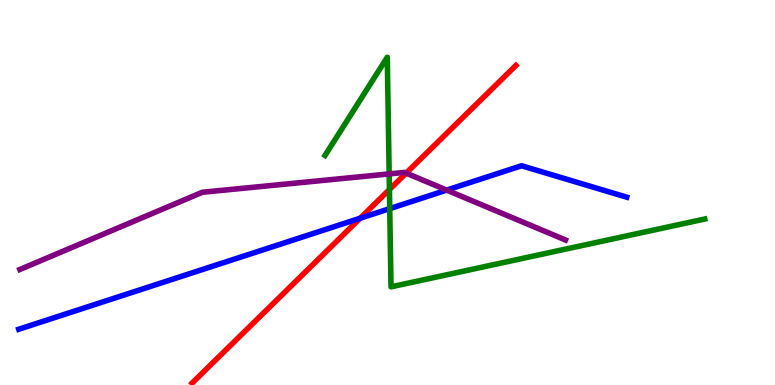[{'lines': ['blue', 'red'], 'intersections': [{'x': 4.65, 'y': 4.33}]}, {'lines': ['green', 'red'], 'intersections': [{'x': 5.02, 'y': 5.08}]}, {'lines': ['purple', 'red'], 'intersections': [{'x': 5.24, 'y': 5.5}]}, {'lines': ['blue', 'green'], 'intersections': [{'x': 5.03, 'y': 4.58}]}, {'lines': ['blue', 'purple'], 'intersections': [{'x': 5.76, 'y': 5.06}]}, {'lines': ['green', 'purple'], 'intersections': [{'x': 5.02, 'y': 5.48}]}]